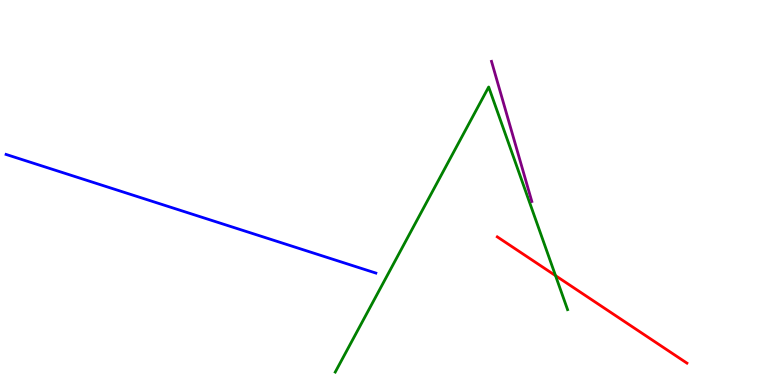[{'lines': ['blue', 'red'], 'intersections': []}, {'lines': ['green', 'red'], 'intersections': [{'x': 7.17, 'y': 2.84}]}, {'lines': ['purple', 'red'], 'intersections': []}, {'lines': ['blue', 'green'], 'intersections': []}, {'lines': ['blue', 'purple'], 'intersections': []}, {'lines': ['green', 'purple'], 'intersections': []}]